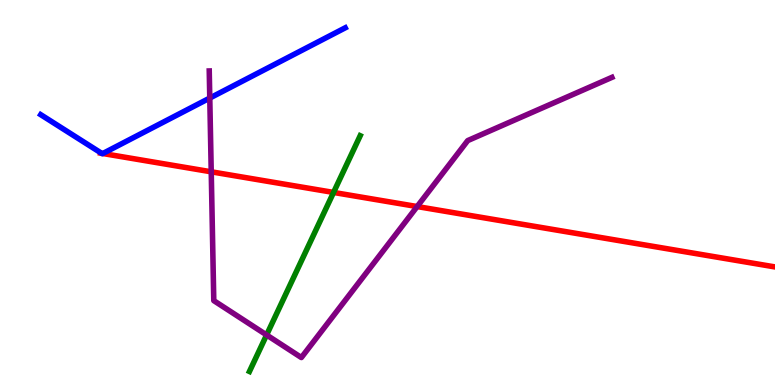[{'lines': ['blue', 'red'], 'intersections': [{'x': 1.31, 'y': 6.02}, {'x': 1.33, 'y': 6.01}]}, {'lines': ['green', 'red'], 'intersections': [{'x': 4.3, 'y': 5.0}]}, {'lines': ['purple', 'red'], 'intersections': [{'x': 2.73, 'y': 5.54}, {'x': 5.38, 'y': 4.64}]}, {'lines': ['blue', 'green'], 'intersections': []}, {'lines': ['blue', 'purple'], 'intersections': [{'x': 2.71, 'y': 7.45}]}, {'lines': ['green', 'purple'], 'intersections': [{'x': 3.44, 'y': 1.3}]}]